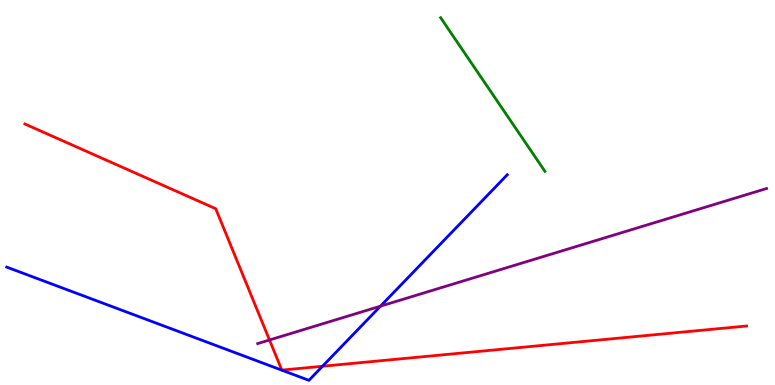[{'lines': ['blue', 'red'], 'intersections': [{'x': 4.16, 'y': 0.487}]}, {'lines': ['green', 'red'], 'intersections': []}, {'lines': ['purple', 'red'], 'intersections': [{'x': 3.48, 'y': 1.17}]}, {'lines': ['blue', 'green'], 'intersections': []}, {'lines': ['blue', 'purple'], 'intersections': [{'x': 4.91, 'y': 2.05}]}, {'lines': ['green', 'purple'], 'intersections': []}]